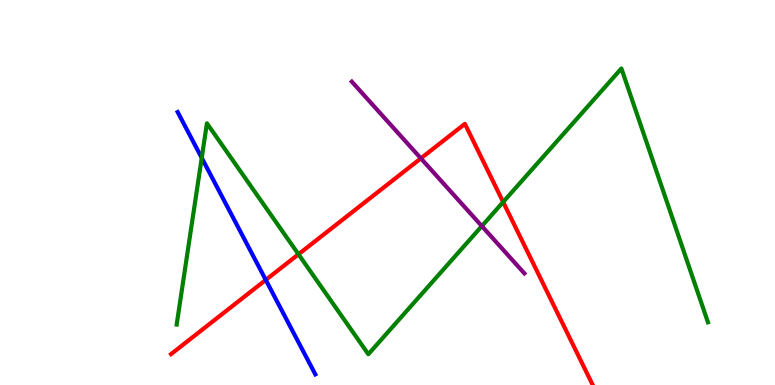[{'lines': ['blue', 'red'], 'intersections': [{'x': 3.43, 'y': 2.73}]}, {'lines': ['green', 'red'], 'intersections': [{'x': 3.85, 'y': 3.4}, {'x': 6.49, 'y': 4.75}]}, {'lines': ['purple', 'red'], 'intersections': [{'x': 5.43, 'y': 5.89}]}, {'lines': ['blue', 'green'], 'intersections': [{'x': 2.6, 'y': 5.9}]}, {'lines': ['blue', 'purple'], 'intersections': []}, {'lines': ['green', 'purple'], 'intersections': [{'x': 6.22, 'y': 4.13}]}]